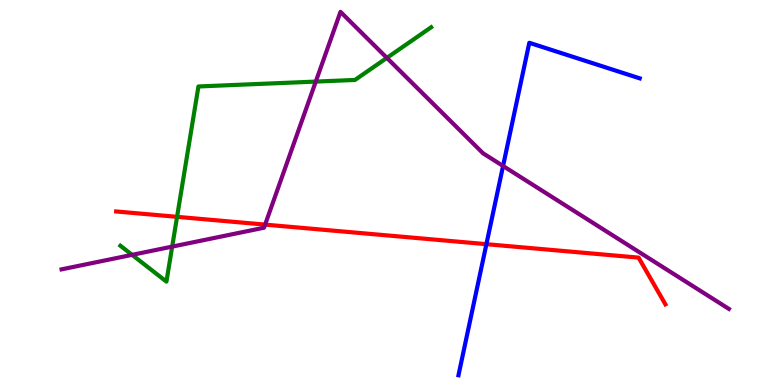[{'lines': ['blue', 'red'], 'intersections': [{'x': 6.28, 'y': 3.66}]}, {'lines': ['green', 'red'], 'intersections': [{'x': 2.28, 'y': 4.37}]}, {'lines': ['purple', 'red'], 'intersections': [{'x': 3.42, 'y': 4.17}]}, {'lines': ['blue', 'green'], 'intersections': []}, {'lines': ['blue', 'purple'], 'intersections': [{'x': 6.49, 'y': 5.69}]}, {'lines': ['green', 'purple'], 'intersections': [{'x': 1.7, 'y': 3.38}, {'x': 2.22, 'y': 3.59}, {'x': 4.07, 'y': 7.88}, {'x': 4.99, 'y': 8.5}]}]